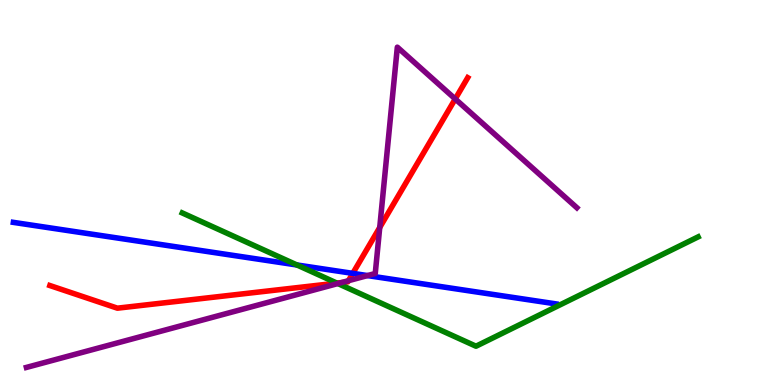[{'lines': ['blue', 'red'], 'intersections': [{'x': 4.55, 'y': 2.9}]}, {'lines': ['green', 'red'], 'intersections': [{'x': 4.35, 'y': 2.65}]}, {'lines': ['purple', 'red'], 'intersections': [{'x': 4.41, 'y': 2.66}, {'x': 4.5, 'y': 2.71}, {'x': 4.9, 'y': 4.09}, {'x': 5.87, 'y': 7.43}]}, {'lines': ['blue', 'green'], 'intersections': [{'x': 3.83, 'y': 3.12}]}, {'lines': ['blue', 'purple'], 'intersections': [{'x': 4.74, 'y': 2.84}]}, {'lines': ['green', 'purple'], 'intersections': [{'x': 4.36, 'y': 2.64}]}]